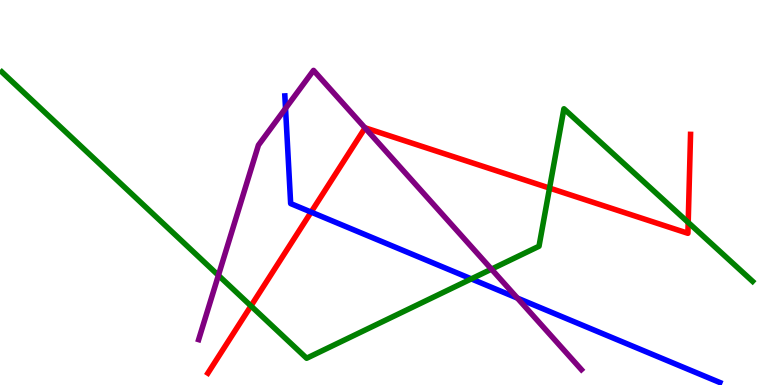[{'lines': ['blue', 'red'], 'intersections': [{'x': 4.01, 'y': 4.49}]}, {'lines': ['green', 'red'], 'intersections': [{'x': 3.24, 'y': 2.05}, {'x': 7.09, 'y': 5.11}, {'x': 8.88, 'y': 4.22}]}, {'lines': ['purple', 'red'], 'intersections': [{'x': 4.71, 'y': 6.68}]}, {'lines': ['blue', 'green'], 'intersections': [{'x': 6.08, 'y': 2.76}]}, {'lines': ['blue', 'purple'], 'intersections': [{'x': 3.68, 'y': 7.18}, {'x': 6.68, 'y': 2.26}]}, {'lines': ['green', 'purple'], 'intersections': [{'x': 2.82, 'y': 2.85}, {'x': 6.34, 'y': 3.01}]}]